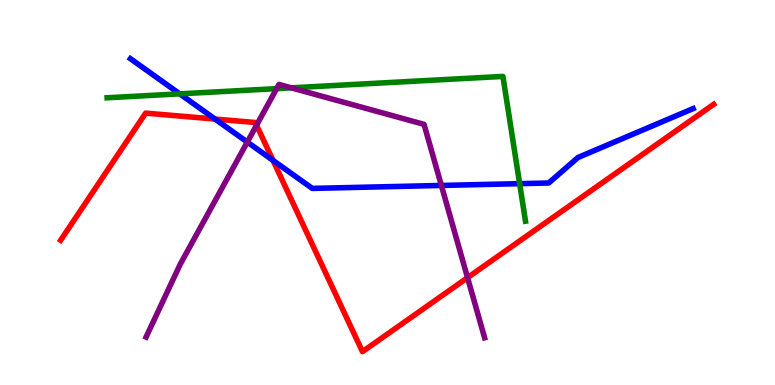[{'lines': ['blue', 'red'], 'intersections': [{'x': 2.78, 'y': 6.91}, {'x': 3.52, 'y': 5.83}]}, {'lines': ['green', 'red'], 'intersections': []}, {'lines': ['purple', 'red'], 'intersections': [{'x': 3.31, 'y': 6.75}, {'x': 6.03, 'y': 2.79}]}, {'lines': ['blue', 'green'], 'intersections': [{'x': 2.32, 'y': 7.56}, {'x': 6.71, 'y': 5.23}]}, {'lines': ['blue', 'purple'], 'intersections': [{'x': 3.19, 'y': 6.31}, {'x': 5.7, 'y': 5.18}]}, {'lines': ['green', 'purple'], 'intersections': [{'x': 3.57, 'y': 7.7}, {'x': 3.76, 'y': 7.72}]}]